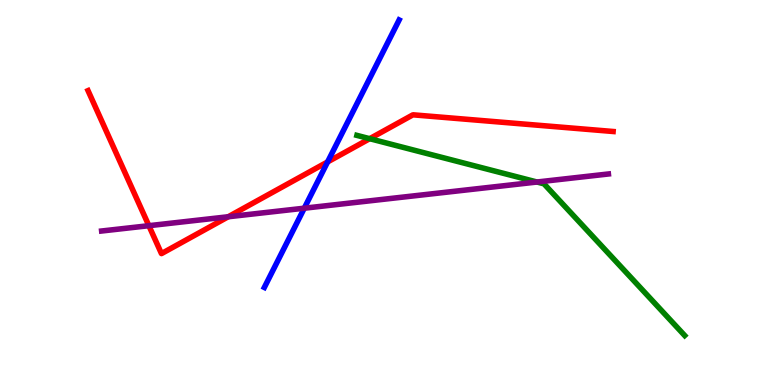[{'lines': ['blue', 'red'], 'intersections': [{'x': 4.23, 'y': 5.79}]}, {'lines': ['green', 'red'], 'intersections': [{'x': 4.77, 'y': 6.4}]}, {'lines': ['purple', 'red'], 'intersections': [{'x': 1.92, 'y': 4.14}, {'x': 2.95, 'y': 4.37}]}, {'lines': ['blue', 'green'], 'intersections': []}, {'lines': ['blue', 'purple'], 'intersections': [{'x': 3.93, 'y': 4.59}]}, {'lines': ['green', 'purple'], 'intersections': [{'x': 6.93, 'y': 5.27}]}]